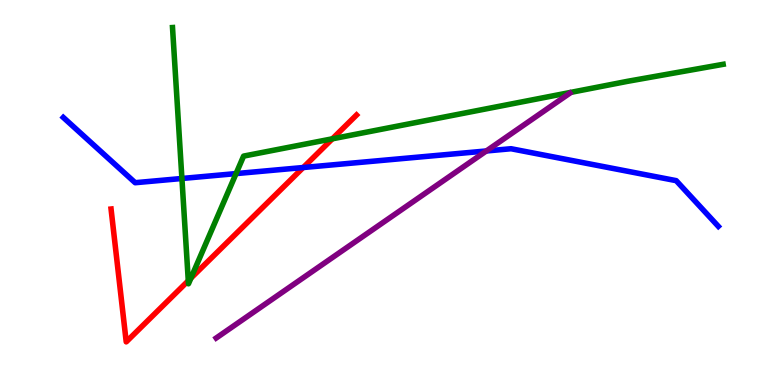[{'lines': ['blue', 'red'], 'intersections': [{'x': 3.91, 'y': 5.65}]}, {'lines': ['green', 'red'], 'intersections': [{'x': 2.43, 'y': 2.71}, {'x': 2.46, 'y': 2.78}, {'x': 4.29, 'y': 6.39}]}, {'lines': ['purple', 'red'], 'intersections': []}, {'lines': ['blue', 'green'], 'intersections': [{'x': 2.35, 'y': 5.36}, {'x': 3.05, 'y': 5.49}]}, {'lines': ['blue', 'purple'], 'intersections': [{'x': 6.28, 'y': 6.08}]}, {'lines': ['green', 'purple'], 'intersections': []}]